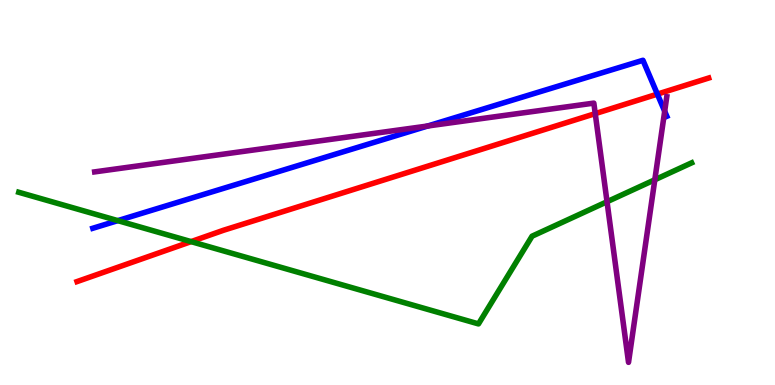[{'lines': ['blue', 'red'], 'intersections': [{'x': 8.48, 'y': 7.56}]}, {'lines': ['green', 'red'], 'intersections': [{'x': 2.47, 'y': 3.72}]}, {'lines': ['purple', 'red'], 'intersections': [{'x': 7.68, 'y': 7.05}]}, {'lines': ['blue', 'green'], 'intersections': [{'x': 1.52, 'y': 4.27}]}, {'lines': ['blue', 'purple'], 'intersections': [{'x': 5.52, 'y': 6.73}, {'x': 8.58, 'y': 7.11}]}, {'lines': ['green', 'purple'], 'intersections': [{'x': 7.83, 'y': 4.76}, {'x': 8.45, 'y': 5.33}]}]